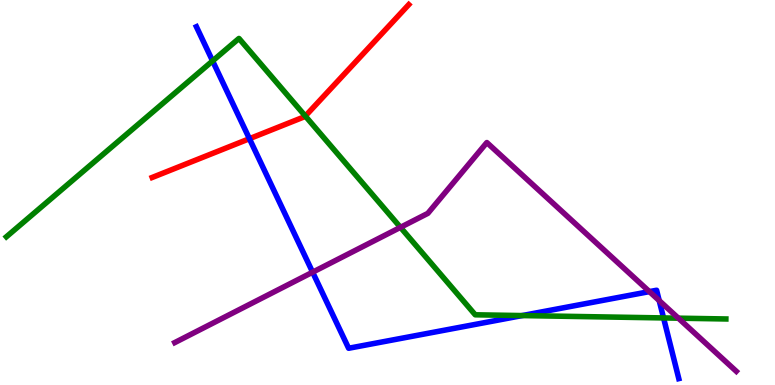[{'lines': ['blue', 'red'], 'intersections': [{'x': 3.22, 'y': 6.4}]}, {'lines': ['green', 'red'], 'intersections': [{'x': 3.94, 'y': 6.99}]}, {'lines': ['purple', 'red'], 'intersections': []}, {'lines': ['blue', 'green'], 'intersections': [{'x': 2.74, 'y': 8.42}, {'x': 6.74, 'y': 1.8}, {'x': 8.56, 'y': 1.74}]}, {'lines': ['blue', 'purple'], 'intersections': [{'x': 4.03, 'y': 2.93}, {'x': 8.38, 'y': 2.43}, {'x': 8.51, 'y': 2.19}]}, {'lines': ['green', 'purple'], 'intersections': [{'x': 5.17, 'y': 4.09}, {'x': 8.75, 'y': 1.74}]}]